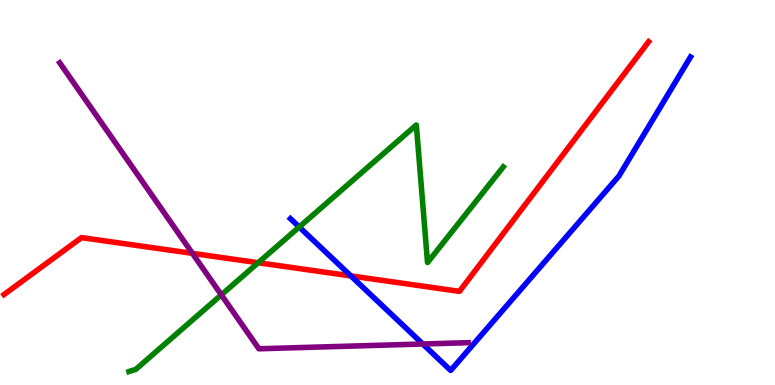[{'lines': ['blue', 'red'], 'intersections': [{'x': 4.53, 'y': 2.83}]}, {'lines': ['green', 'red'], 'intersections': [{'x': 3.33, 'y': 3.18}]}, {'lines': ['purple', 'red'], 'intersections': [{'x': 2.48, 'y': 3.42}]}, {'lines': ['blue', 'green'], 'intersections': [{'x': 3.86, 'y': 4.1}]}, {'lines': ['blue', 'purple'], 'intersections': [{'x': 5.46, 'y': 1.06}]}, {'lines': ['green', 'purple'], 'intersections': [{'x': 2.86, 'y': 2.34}]}]